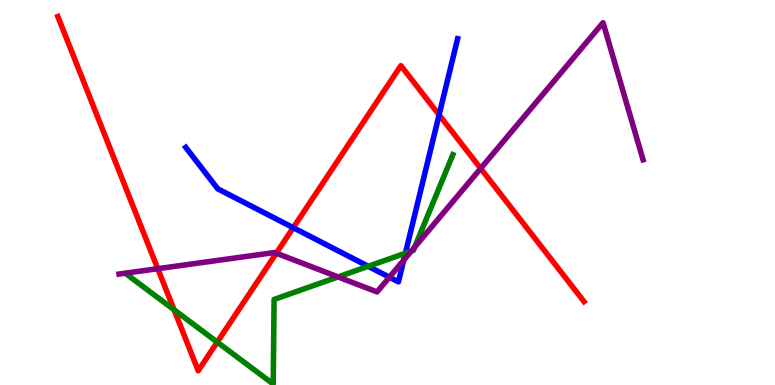[{'lines': ['blue', 'red'], 'intersections': [{'x': 3.78, 'y': 4.09}, {'x': 5.67, 'y': 7.02}]}, {'lines': ['green', 'red'], 'intersections': [{'x': 2.25, 'y': 1.95}, {'x': 2.8, 'y': 1.11}]}, {'lines': ['purple', 'red'], 'intersections': [{'x': 2.04, 'y': 3.02}, {'x': 3.57, 'y': 3.42}, {'x': 6.2, 'y': 5.62}]}, {'lines': ['blue', 'green'], 'intersections': [{'x': 4.75, 'y': 3.08}, {'x': 5.23, 'y': 3.42}]}, {'lines': ['blue', 'purple'], 'intersections': [{'x': 5.02, 'y': 2.8}, {'x': 5.21, 'y': 3.24}]}, {'lines': ['green', 'purple'], 'intersections': [{'x': 4.36, 'y': 2.81}, {'x': 5.31, 'y': 3.48}, {'x': 5.35, 'y': 3.58}]}]